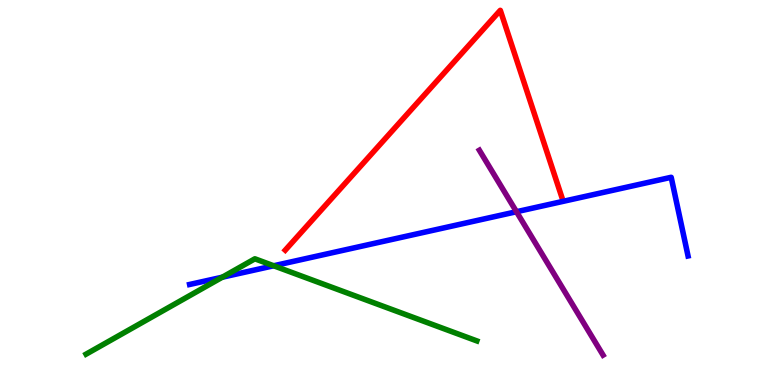[{'lines': ['blue', 'red'], 'intersections': []}, {'lines': ['green', 'red'], 'intersections': []}, {'lines': ['purple', 'red'], 'intersections': []}, {'lines': ['blue', 'green'], 'intersections': [{'x': 2.87, 'y': 2.8}, {'x': 3.53, 'y': 3.1}]}, {'lines': ['blue', 'purple'], 'intersections': [{'x': 6.66, 'y': 4.5}]}, {'lines': ['green', 'purple'], 'intersections': []}]